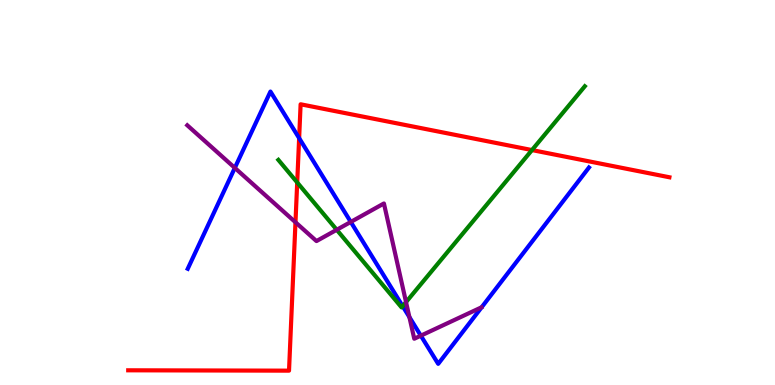[{'lines': ['blue', 'red'], 'intersections': [{'x': 3.86, 'y': 6.41}]}, {'lines': ['green', 'red'], 'intersections': [{'x': 3.83, 'y': 5.26}, {'x': 6.86, 'y': 6.1}]}, {'lines': ['purple', 'red'], 'intersections': [{'x': 3.81, 'y': 4.23}]}, {'lines': ['blue', 'green'], 'intersections': [{'x': 5.2, 'y': 2.05}]}, {'lines': ['blue', 'purple'], 'intersections': [{'x': 3.03, 'y': 5.64}, {'x': 4.53, 'y': 4.24}, {'x': 5.28, 'y': 1.76}, {'x': 5.43, 'y': 1.28}]}, {'lines': ['green', 'purple'], 'intersections': [{'x': 4.34, 'y': 4.03}, {'x': 5.24, 'y': 2.15}]}]